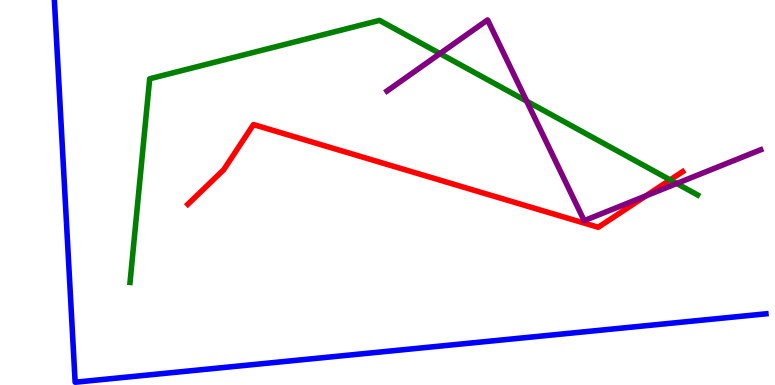[{'lines': ['blue', 'red'], 'intersections': []}, {'lines': ['green', 'red'], 'intersections': [{'x': 8.65, 'y': 5.33}]}, {'lines': ['purple', 'red'], 'intersections': [{'x': 8.33, 'y': 4.91}]}, {'lines': ['blue', 'green'], 'intersections': []}, {'lines': ['blue', 'purple'], 'intersections': []}, {'lines': ['green', 'purple'], 'intersections': [{'x': 5.68, 'y': 8.61}, {'x': 6.8, 'y': 7.37}, {'x': 8.73, 'y': 5.23}]}]